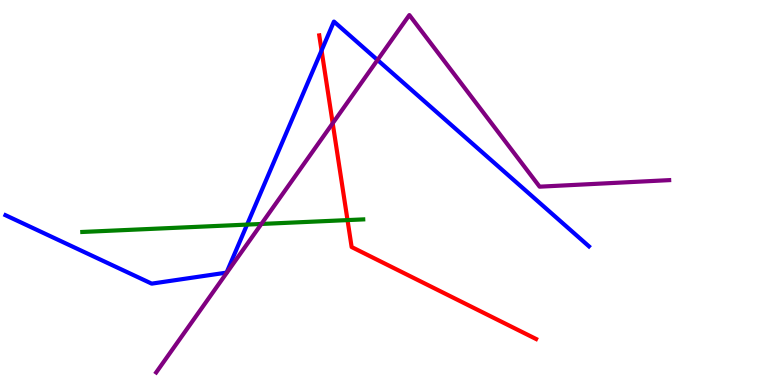[{'lines': ['blue', 'red'], 'intersections': [{'x': 4.15, 'y': 8.69}]}, {'lines': ['green', 'red'], 'intersections': [{'x': 4.48, 'y': 4.28}]}, {'lines': ['purple', 'red'], 'intersections': [{'x': 4.29, 'y': 6.8}]}, {'lines': ['blue', 'green'], 'intersections': [{'x': 3.19, 'y': 4.17}]}, {'lines': ['blue', 'purple'], 'intersections': [{'x': 4.87, 'y': 8.44}]}, {'lines': ['green', 'purple'], 'intersections': [{'x': 3.37, 'y': 4.18}]}]